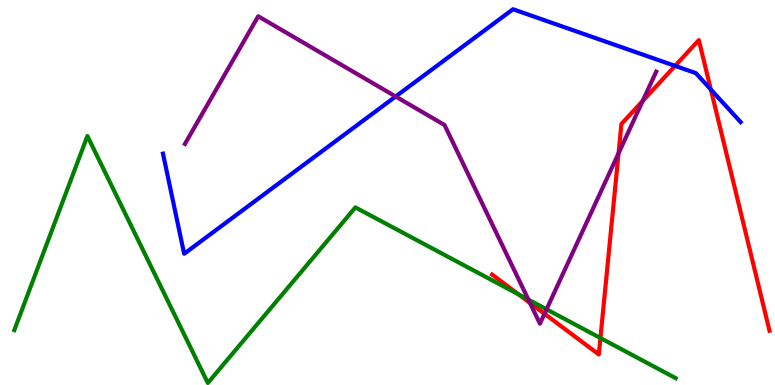[{'lines': ['blue', 'red'], 'intersections': [{'x': 8.71, 'y': 8.29}, {'x': 9.17, 'y': 7.67}]}, {'lines': ['green', 'red'], 'intersections': [{'x': 6.69, 'y': 2.35}, {'x': 7.75, 'y': 1.22}]}, {'lines': ['purple', 'red'], 'intersections': [{'x': 6.84, 'y': 2.13}, {'x': 7.03, 'y': 1.85}, {'x': 7.98, 'y': 6.02}, {'x': 8.29, 'y': 7.38}]}, {'lines': ['blue', 'green'], 'intersections': []}, {'lines': ['blue', 'purple'], 'intersections': [{'x': 5.11, 'y': 7.49}]}, {'lines': ['green', 'purple'], 'intersections': [{'x': 6.82, 'y': 2.22}, {'x': 7.05, 'y': 1.97}]}]